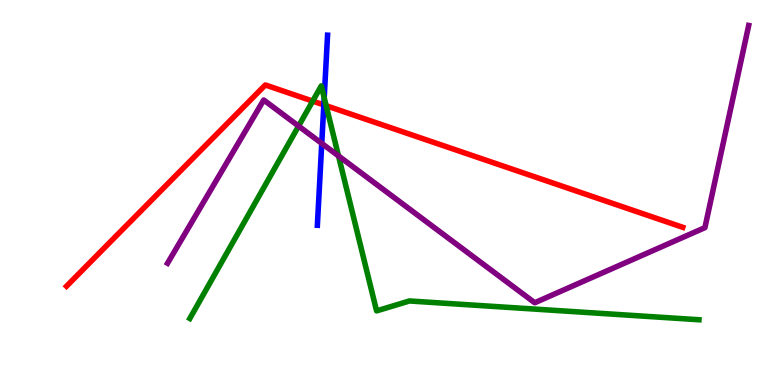[{'lines': ['blue', 'red'], 'intersections': [{'x': 4.18, 'y': 7.28}]}, {'lines': ['green', 'red'], 'intersections': [{'x': 4.03, 'y': 7.37}, {'x': 4.21, 'y': 7.25}]}, {'lines': ['purple', 'red'], 'intersections': []}, {'lines': ['blue', 'green'], 'intersections': [{'x': 4.18, 'y': 7.46}]}, {'lines': ['blue', 'purple'], 'intersections': [{'x': 4.15, 'y': 6.27}]}, {'lines': ['green', 'purple'], 'intersections': [{'x': 3.85, 'y': 6.73}, {'x': 4.37, 'y': 5.95}]}]